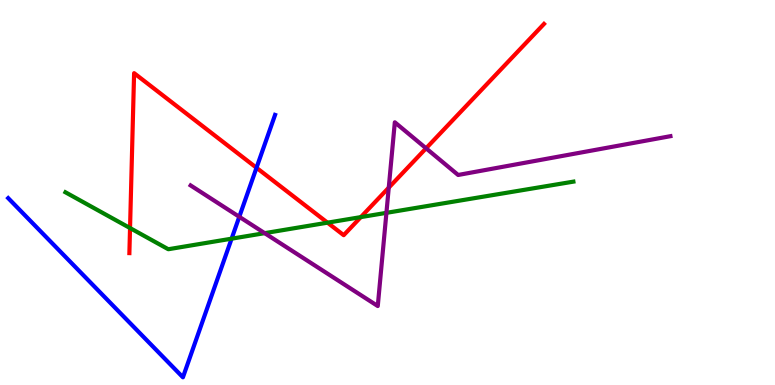[{'lines': ['blue', 'red'], 'intersections': [{'x': 3.31, 'y': 5.64}]}, {'lines': ['green', 'red'], 'intersections': [{'x': 1.68, 'y': 4.08}, {'x': 4.23, 'y': 4.22}, {'x': 4.66, 'y': 4.36}]}, {'lines': ['purple', 'red'], 'intersections': [{'x': 5.02, 'y': 5.13}, {'x': 5.5, 'y': 6.15}]}, {'lines': ['blue', 'green'], 'intersections': [{'x': 2.99, 'y': 3.8}]}, {'lines': ['blue', 'purple'], 'intersections': [{'x': 3.09, 'y': 4.37}]}, {'lines': ['green', 'purple'], 'intersections': [{'x': 3.42, 'y': 3.94}, {'x': 4.99, 'y': 4.47}]}]